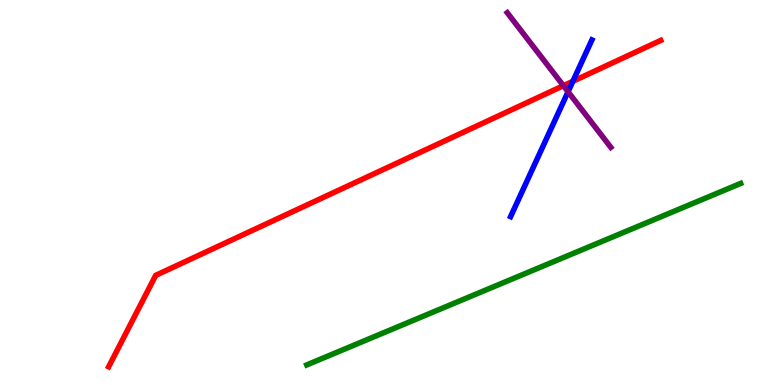[{'lines': ['blue', 'red'], 'intersections': [{'x': 7.39, 'y': 7.89}]}, {'lines': ['green', 'red'], 'intersections': []}, {'lines': ['purple', 'red'], 'intersections': [{'x': 7.27, 'y': 7.77}]}, {'lines': ['blue', 'green'], 'intersections': []}, {'lines': ['blue', 'purple'], 'intersections': [{'x': 7.33, 'y': 7.62}]}, {'lines': ['green', 'purple'], 'intersections': []}]